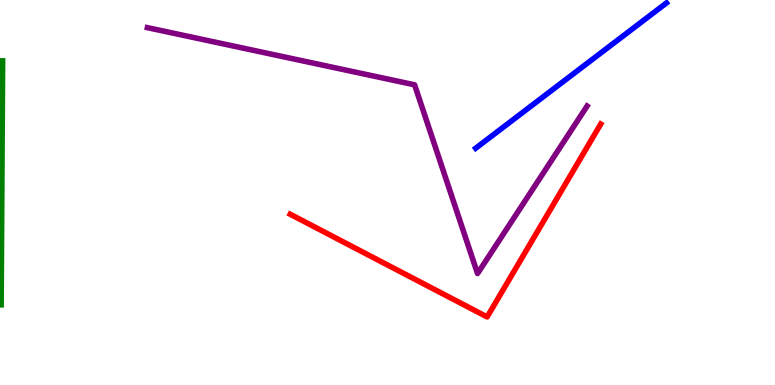[{'lines': ['blue', 'red'], 'intersections': []}, {'lines': ['green', 'red'], 'intersections': []}, {'lines': ['purple', 'red'], 'intersections': []}, {'lines': ['blue', 'green'], 'intersections': []}, {'lines': ['blue', 'purple'], 'intersections': []}, {'lines': ['green', 'purple'], 'intersections': []}]